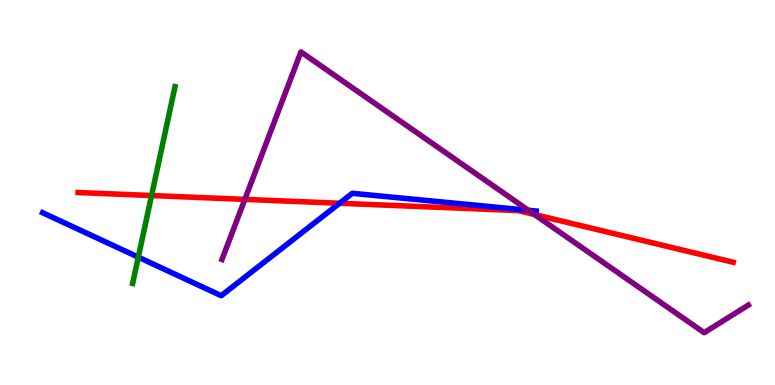[{'lines': ['blue', 'red'], 'intersections': [{'x': 4.38, 'y': 4.72}]}, {'lines': ['green', 'red'], 'intersections': [{'x': 1.96, 'y': 4.92}]}, {'lines': ['purple', 'red'], 'intersections': [{'x': 3.16, 'y': 4.82}, {'x': 6.9, 'y': 4.43}]}, {'lines': ['blue', 'green'], 'intersections': [{'x': 1.78, 'y': 3.32}]}, {'lines': ['blue', 'purple'], 'intersections': [{'x': 6.82, 'y': 4.54}]}, {'lines': ['green', 'purple'], 'intersections': []}]